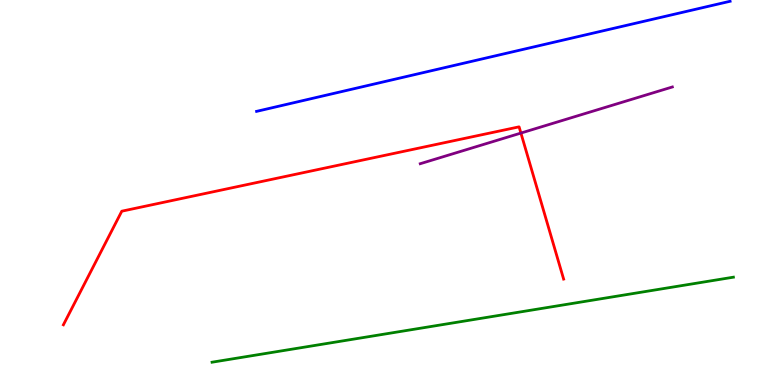[{'lines': ['blue', 'red'], 'intersections': []}, {'lines': ['green', 'red'], 'intersections': []}, {'lines': ['purple', 'red'], 'intersections': [{'x': 6.72, 'y': 6.54}]}, {'lines': ['blue', 'green'], 'intersections': []}, {'lines': ['blue', 'purple'], 'intersections': []}, {'lines': ['green', 'purple'], 'intersections': []}]